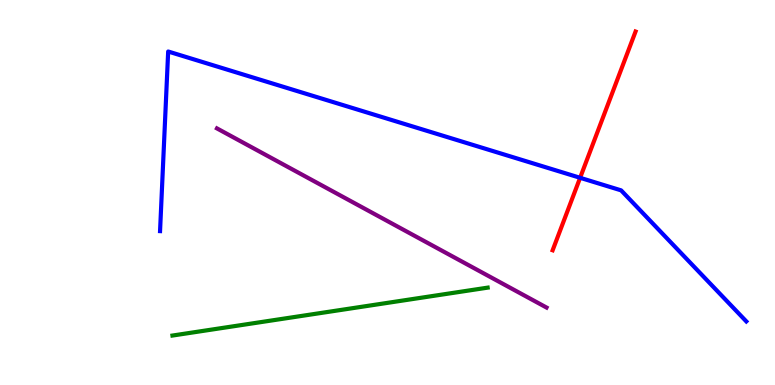[{'lines': ['blue', 'red'], 'intersections': [{'x': 7.49, 'y': 5.38}]}, {'lines': ['green', 'red'], 'intersections': []}, {'lines': ['purple', 'red'], 'intersections': []}, {'lines': ['blue', 'green'], 'intersections': []}, {'lines': ['blue', 'purple'], 'intersections': []}, {'lines': ['green', 'purple'], 'intersections': []}]